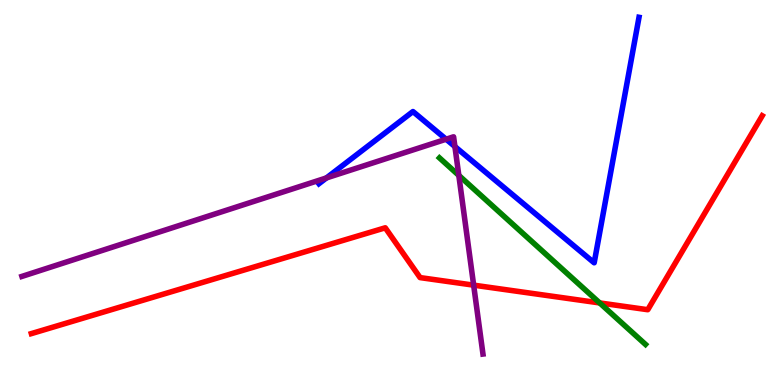[{'lines': ['blue', 'red'], 'intersections': []}, {'lines': ['green', 'red'], 'intersections': [{'x': 7.74, 'y': 2.13}]}, {'lines': ['purple', 'red'], 'intersections': [{'x': 6.11, 'y': 2.59}]}, {'lines': ['blue', 'green'], 'intersections': []}, {'lines': ['blue', 'purple'], 'intersections': [{'x': 4.21, 'y': 5.38}, {'x': 5.76, 'y': 6.38}, {'x': 5.87, 'y': 6.19}]}, {'lines': ['green', 'purple'], 'intersections': [{'x': 5.92, 'y': 5.44}]}]